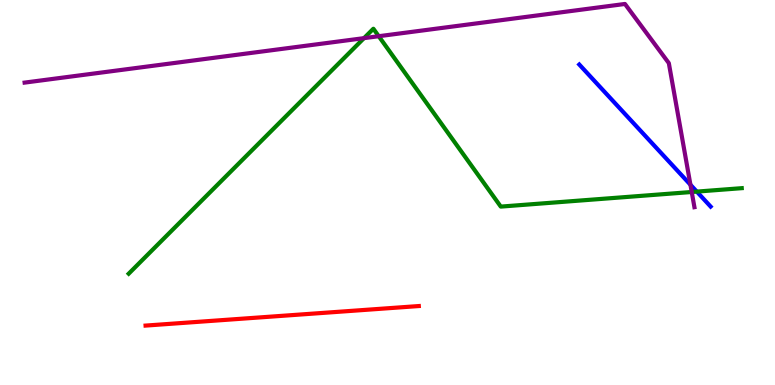[{'lines': ['blue', 'red'], 'intersections': []}, {'lines': ['green', 'red'], 'intersections': []}, {'lines': ['purple', 'red'], 'intersections': []}, {'lines': ['blue', 'green'], 'intersections': [{'x': 8.99, 'y': 5.02}]}, {'lines': ['blue', 'purple'], 'intersections': [{'x': 8.91, 'y': 5.2}]}, {'lines': ['green', 'purple'], 'intersections': [{'x': 4.7, 'y': 9.01}, {'x': 4.89, 'y': 9.06}, {'x': 8.93, 'y': 5.01}]}]